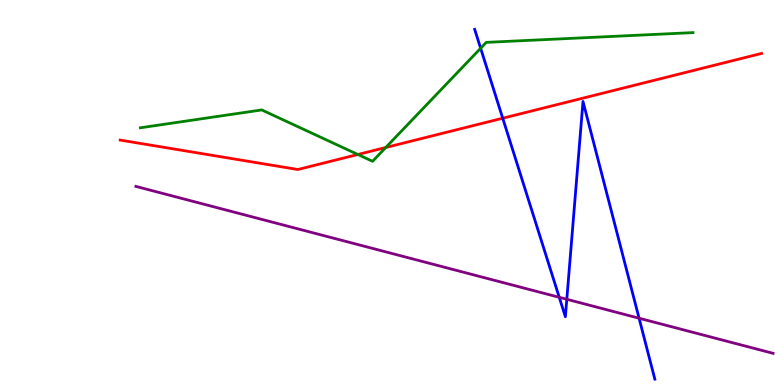[{'lines': ['blue', 'red'], 'intersections': [{'x': 6.49, 'y': 6.93}]}, {'lines': ['green', 'red'], 'intersections': [{'x': 4.62, 'y': 5.99}, {'x': 4.98, 'y': 6.17}]}, {'lines': ['purple', 'red'], 'intersections': []}, {'lines': ['blue', 'green'], 'intersections': [{'x': 6.2, 'y': 8.75}]}, {'lines': ['blue', 'purple'], 'intersections': [{'x': 7.22, 'y': 2.28}, {'x': 7.31, 'y': 2.23}, {'x': 8.25, 'y': 1.73}]}, {'lines': ['green', 'purple'], 'intersections': []}]